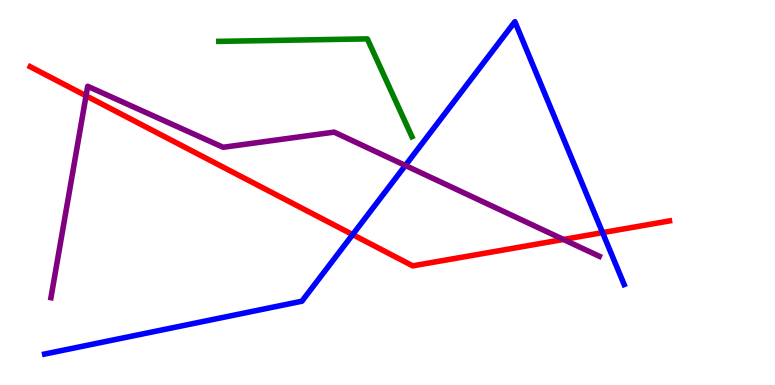[{'lines': ['blue', 'red'], 'intersections': [{'x': 4.55, 'y': 3.91}, {'x': 7.77, 'y': 3.96}]}, {'lines': ['green', 'red'], 'intersections': []}, {'lines': ['purple', 'red'], 'intersections': [{'x': 1.11, 'y': 7.51}, {'x': 7.27, 'y': 3.78}]}, {'lines': ['blue', 'green'], 'intersections': []}, {'lines': ['blue', 'purple'], 'intersections': [{'x': 5.23, 'y': 5.7}]}, {'lines': ['green', 'purple'], 'intersections': []}]